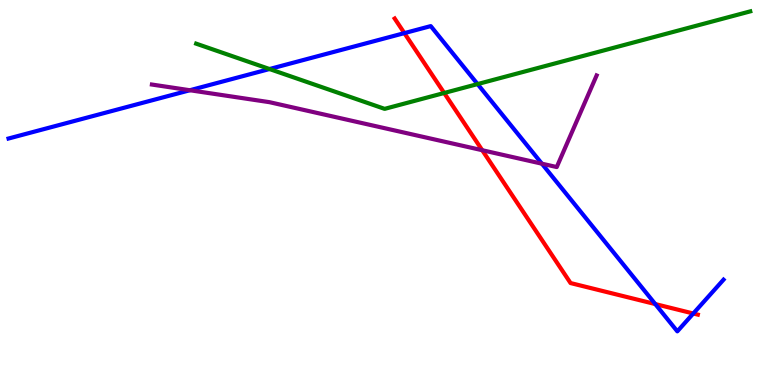[{'lines': ['blue', 'red'], 'intersections': [{'x': 5.22, 'y': 9.14}, {'x': 8.46, 'y': 2.1}, {'x': 8.95, 'y': 1.86}]}, {'lines': ['green', 'red'], 'intersections': [{'x': 5.73, 'y': 7.58}]}, {'lines': ['purple', 'red'], 'intersections': [{'x': 6.22, 'y': 6.1}]}, {'lines': ['blue', 'green'], 'intersections': [{'x': 3.48, 'y': 8.21}, {'x': 6.16, 'y': 7.82}]}, {'lines': ['blue', 'purple'], 'intersections': [{'x': 2.45, 'y': 7.66}, {'x': 6.99, 'y': 5.75}]}, {'lines': ['green', 'purple'], 'intersections': []}]